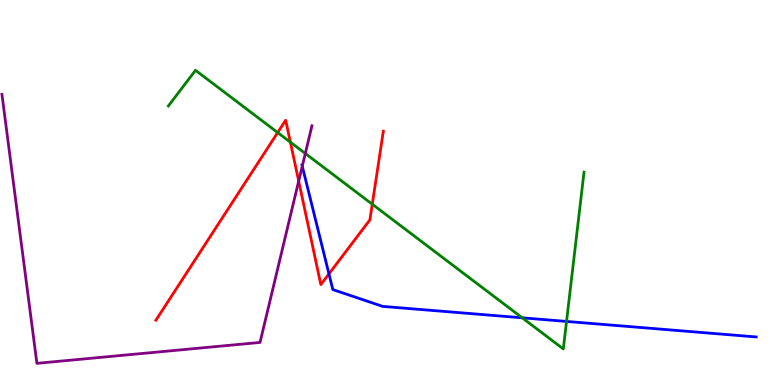[{'lines': ['blue', 'red'], 'intersections': [{'x': 4.24, 'y': 2.89}]}, {'lines': ['green', 'red'], 'intersections': [{'x': 3.58, 'y': 6.56}, {'x': 3.75, 'y': 6.31}, {'x': 4.8, 'y': 4.7}]}, {'lines': ['purple', 'red'], 'intersections': [{'x': 3.85, 'y': 5.3}]}, {'lines': ['blue', 'green'], 'intersections': [{'x': 6.74, 'y': 1.75}, {'x': 7.31, 'y': 1.65}]}, {'lines': ['blue', 'purple'], 'intersections': [{'x': 3.9, 'y': 5.68}]}, {'lines': ['green', 'purple'], 'intersections': [{'x': 3.94, 'y': 6.01}]}]